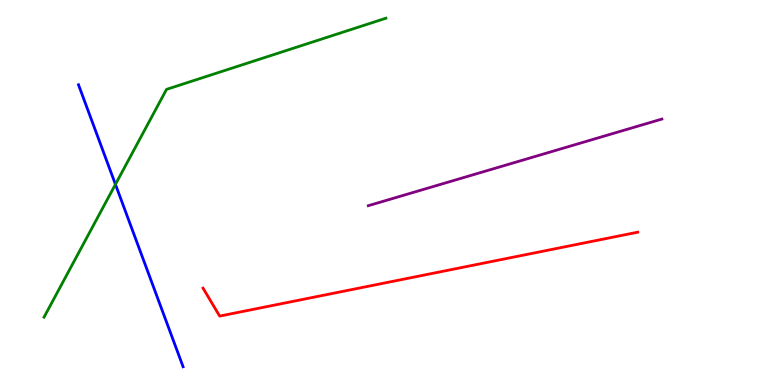[{'lines': ['blue', 'red'], 'intersections': []}, {'lines': ['green', 'red'], 'intersections': []}, {'lines': ['purple', 'red'], 'intersections': []}, {'lines': ['blue', 'green'], 'intersections': [{'x': 1.49, 'y': 5.21}]}, {'lines': ['blue', 'purple'], 'intersections': []}, {'lines': ['green', 'purple'], 'intersections': []}]